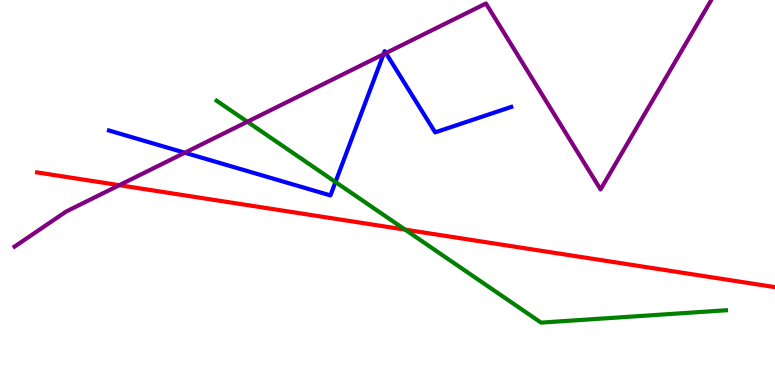[{'lines': ['blue', 'red'], 'intersections': []}, {'lines': ['green', 'red'], 'intersections': [{'x': 5.23, 'y': 4.04}]}, {'lines': ['purple', 'red'], 'intersections': [{'x': 1.54, 'y': 5.19}]}, {'lines': ['blue', 'green'], 'intersections': [{'x': 4.33, 'y': 5.27}]}, {'lines': ['blue', 'purple'], 'intersections': [{'x': 2.38, 'y': 6.03}, {'x': 4.95, 'y': 8.59}, {'x': 4.98, 'y': 8.62}]}, {'lines': ['green', 'purple'], 'intersections': [{'x': 3.19, 'y': 6.84}]}]